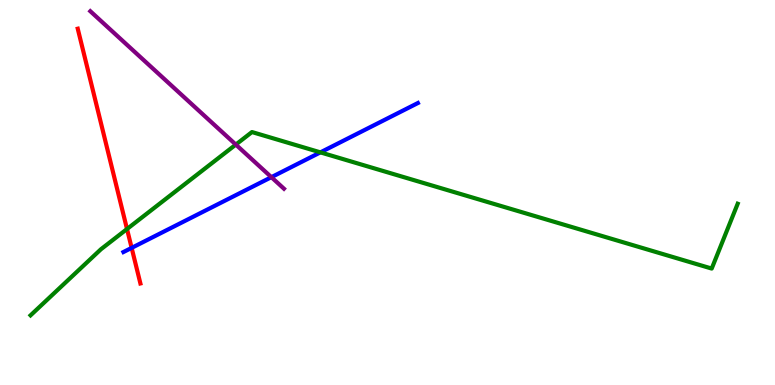[{'lines': ['blue', 'red'], 'intersections': [{'x': 1.7, 'y': 3.56}]}, {'lines': ['green', 'red'], 'intersections': [{'x': 1.64, 'y': 4.05}]}, {'lines': ['purple', 'red'], 'intersections': []}, {'lines': ['blue', 'green'], 'intersections': [{'x': 4.13, 'y': 6.04}]}, {'lines': ['blue', 'purple'], 'intersections': [{'x': 3.5, 'y': 5.4}]}, {'lines': ['green', 'purple'], 'intersections': [{'x': 3.04, 'y': 6.24}]}]